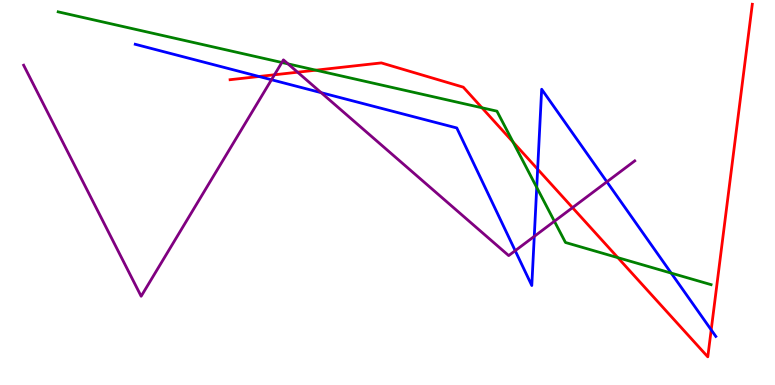[{'lines': ['blue', 'red'], 'intersections': [{'x': 3.34, 'y': 8.01}, {'x': 6.94, 'y': 5.61}, {'x': 9.18, 'y': 1.43}]}, {'lines': ['green', 'red'], 'intersections': [{'x': 4.08, 'y': 8.18}, {'x': 6.22, 'y': 7.2}, {'x': 6.62, 'y': 6.31}, {'x': 7.97, 'y': 3.31}]}, {'lines': ['purple', 'red'], 'intersections': [{'x': 3.54, 'y': 8.06}, {'x': 3.84, 'y': 8.12}, {'x': 7.39, 'y': 4.61}]}, {'lines': ['blue', 'green'], 'intersections': [{'x': 6.93, 'y': 5.13}, {'x': 8.66, 'y': 2.91}]}, {'lines': ['blue', 'purple'], 'intersections': [{'x': 3.5, 'y': 7.93}, {'x': 4.14, 'y': 7.59}, {'x': 6.65, 'y': 3.49}, {'x': 6.89, 'y': 3.86}, {'x': 7.83, 'y': 5.28}]}, {'lines': ['green', 'purple'], 'intersections': [{'x': 3.64, 'y': 8.38}, {'x': 3.72, 'y': 8.34}, {'x': 7.15, 'y': 4.25}]}]